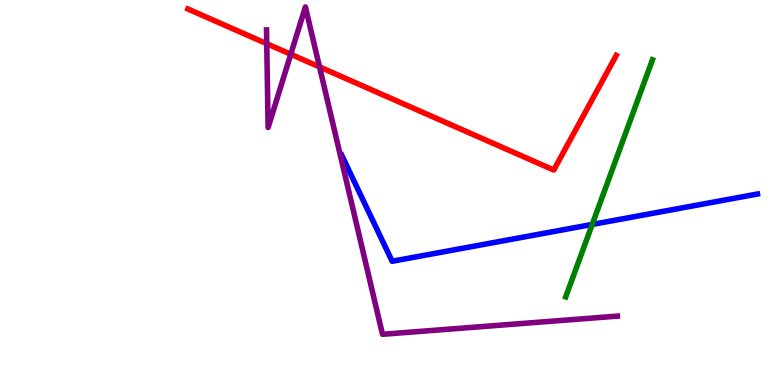[{'lines': ['blue', 'red'], 'intersections': []}, {'lines': ['green', 'red'], 'intersections': []}, {'lines': ['purple', 'red'], 'intersections': [{'x': 3.44, 'y': 8.87}, {'x': 3.75, 'y': 8.59}, {'x': 4.12, 'y': 8.26}]}, {'lines': ['blue', 'green'], 'intersections': [{'x': 7.64, 'y': 4.17}]}, {'lines': ['blue', 'purple'], 'intersections': []}, {'lines': ['green', 'purple'], 'intersections': []}]